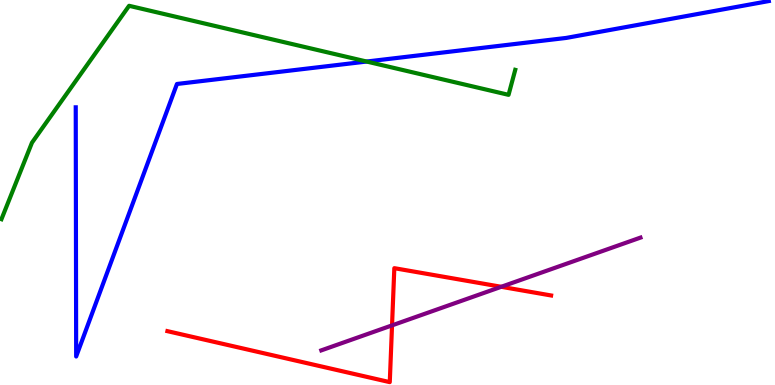[{'lines': ['blue', 'red'], 'intersections': []}, {'lines': ['green', 'red'], 'intersections': []}, {'lines': ['purple', 'red'], 'intersections': [{'x': 5.06, 'y': 1.55}, {'x': 6.47, 'y': 2.55}]}, {'lines': ['blue', 'green'], 'intersections': [{'x': 4.73, 'y': 8.4}]}, {'lines': ['blue', 'purple'], 'intersections': []}, {'lines': ['green', 'purple'], 'intersections': []}]